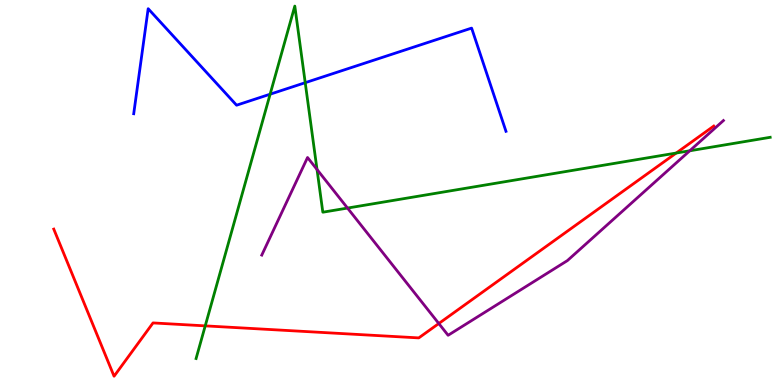[{'lines': ['blue', 'red'], 'intersections': []}, {'lines': ['green', 'red'], 'intersections': [{'x': 2.65, 'y': 1.54}, {'x': 8.73, 'y': 6.02}]}, {'lines': ['purple', 'red'], 'intersections': [{'x': 5.66, 'y': 1.6}]}, {'lines': ['blue', 'green'], 'intersections': [{'x': 3.49, 'y': 7.55}, {'x': 3.94, 'y': 7.85}]}, {'lines': ['blue', 'purple'], 'intersections': []}, {'lines': ['green', 'purple'], 'intersections': [{'x': 4.09, 'y': 5.6}, {'x': 4.48, 'y': 4.6}, {'x': 8.9, 'y': 6.08}]}]